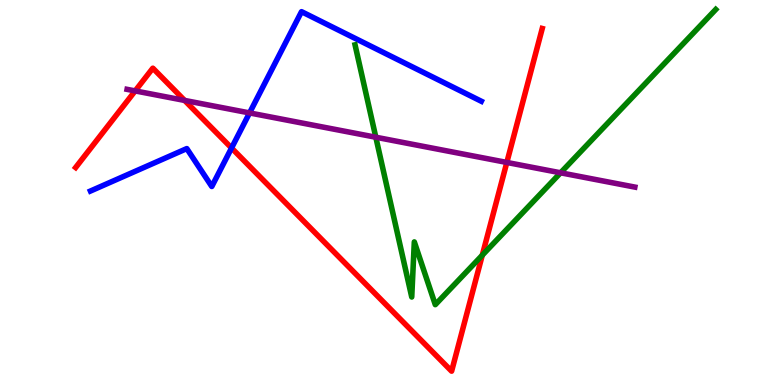[{'lines': ['blue', 'red'], 'intersections': [{'x': 2.99, 'y': 6.16}]}, {'lines': ['green', 'red'], 'intersections': [{'x': 6.22, 'y': 3.37}]}, {'lines': ['purple', 'red'], 'intersections': [{'x': 1.74, 'y': 7.64}, {'x': 2.38, 'y': 7.39}, {'x': 6.54, 'y': 5.78}]}, {'lines': ['blue', 'green'], 'intersections': []}, {'lines': ['blue', 'purple'], 'intersections': [{'x': 3.22, 'y': 7.07}]}, {'lines': ['green', 'purple'], 'intersections': [{'x': 4.85, 'y': 6.44}, {'x': 7.23, 'y': 5.51}]}]